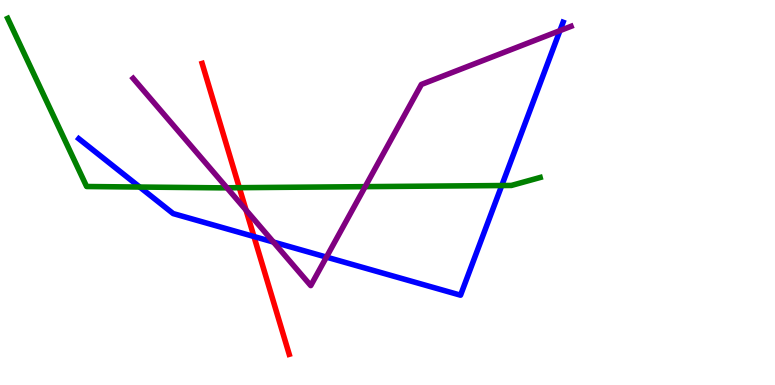[{'lines': ['blue', 'red'], 'intersections': [{'x': 3.28, 'y': 3.86}]}, {'lines': ['green', 'red'], 'intersections': [{'x': 3.09, 'y': 5.13}]}, {'lines': ['purple', 'red'], 'intersections': [{'x': 3.17, 'y': 4.54}]}, {'lines': ['blue', 'green'], 'intersections': [{'x': 1.8, 'y': 5.14}, {'x': 6.47, 'y': 5.18}]}, {'lines': ['blue', 'purple'], 'intersections': [{'x': 3.53, 'y': 3.71}, {'x': 4.21, 'y': 3.32}, {'x': 7.23, 'y': 9.2}]}, {'lines': ['green', 'purple'], 'intersections': [{'x': 2.93, 'y': 5.12}, {'x': 4.71, 'y': 5.15}]}]